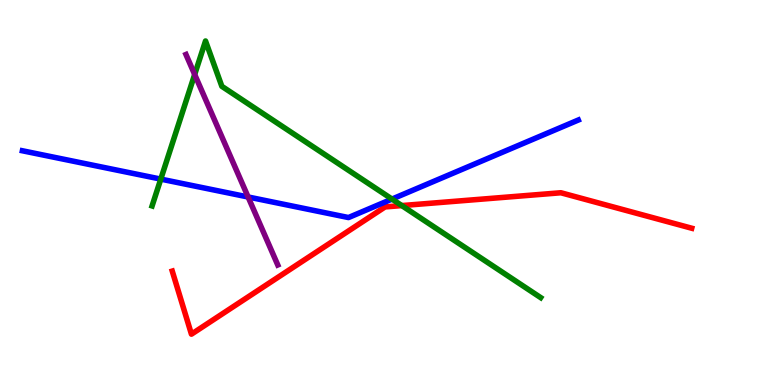[{'lines': ['blue', 'red'], 'intersections': []}, {'lines': ['green', 'red'], 'intersections': [{'x': 5.18, 'y': 4.66}]}, {'lines': ['purple', 'red'], 'intersections': []}, {'lines': ['blue', 'green'], 'intersections': [{'x': 2.07, 'y': 5.35}, {'x': 5.06, 'y': 4.83}]}, {'lines': ['blue', 'purple'], 'intersections': [{'x': 3.2, 'y': 4.88}]}, {'lines': ['green', 'purple'], 'intersections': [{'x': 2.51, 'y': 8.07}]}]